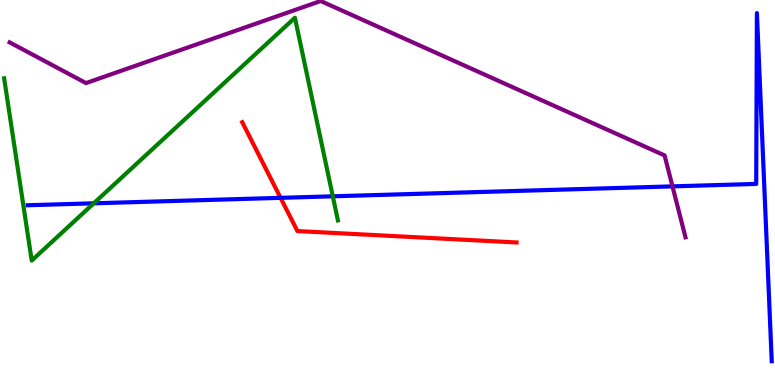[{'lines': ['blue', 'red'], 'intersections': [{'x': 3.62, 'y': 4.86}]}, {'lines': ['green', 'red'], 'intersections': []}, {'lines': ['purple', 'red'], 'intersections': []}, {'lines': ['blue', 'green'], 'intersections': [{'x': 1.21, 'y': 4.72}, {'x': 4.29, 'y': 4.9}]}, {'lines': ['blue', 'purple'], 'intersections': [{'x': 8.68, 'y': 5.16}]}, {'lines': ['green', 'purple'], 'intersections': []}]